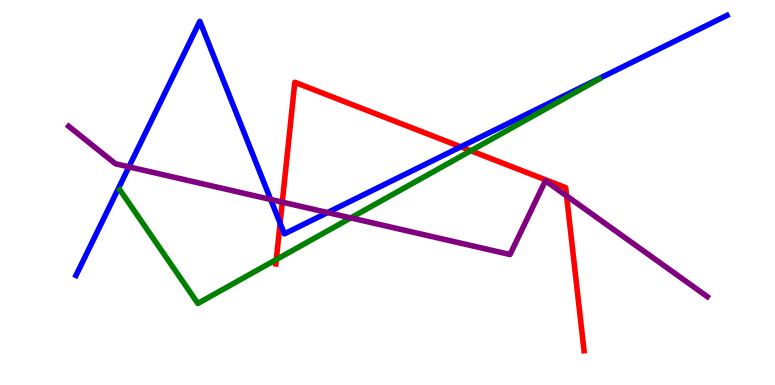[{'lines': ['blue', 'red'], 'intersections': [{'x': 3.61, 'y': 4.2}, {'x': 5.94, 'y': 6.19}]}, {'lines': ['green', 'red'], 'intersections': [{'x': 3.57, 'y': 3.26}, {'x': 6.08, 'y': 6.08}]}, {'lines': ['purple', 'red'], 'intersections': [{'x': 3.64, 'y': 4.75}, {'x': 7.31, 'y': 4.91}]}, {'lines': ['blue', 'green'], 'intersections': []}, {'lines': ['blue', 'purple'], 'intersections': [{'x': 1.66, 'y': 5.67}, {'x': 3.49, 'y': 4.82}, {'x': 4.23, 'y': 4.48}]}, {'lines': ['green', 'purple'], 'intersections': [{'x': 4.53, 'y': 4.34}]}]